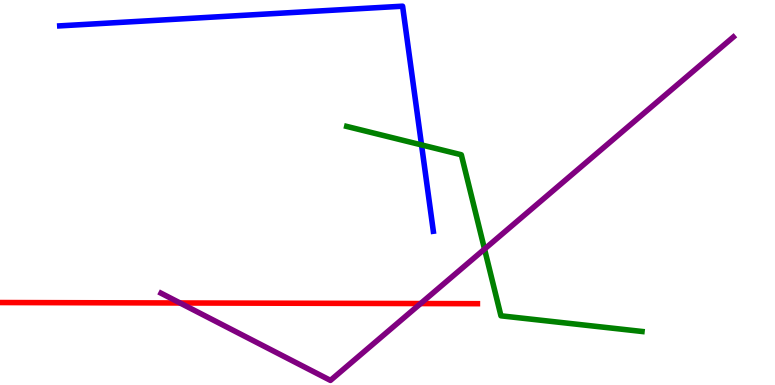[{'lines': ['blue', 'red'], 'intersections': []}, {'lines': ['green', 'red'], 'intersections': []}, {'lines': ['purple', 'red'], 'intersections': [{'x': 2.32, 'y': 2.13}, {'x': 5.43, 'y': 2.12}]}, {'lines': ['blue', 'green'], 'intersections': [{'x': 5.44, 'y': 6.24}]}, {'lines': ['blue', 'purple'], 'intersections': []}, {'lines': ['green', 'purple'], 'intersections': [{'x': 6.25, 'y': 3.53}]}]